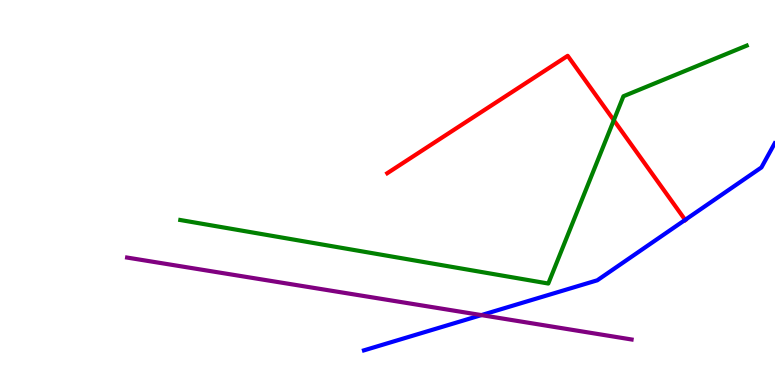[{'lines': ['blue', 'red'], 'intersections': [{'x': 8.84, 'y': 4.29}]}, {'lines': ['green', 'red'], 'intersections': [{'x': 7.92, 'y': 6.88}]}, {'lines': ['purple', 'red'], 'intersections': []}, {'lines': ['blue', 'green'], 'intersections': []}, {'lines': ['blue', 'purple'], 'intersections': [{'x': 6.21, 'y': 1.82}]}, {'lines': ['green', 'purple'], 'intersections': []}]